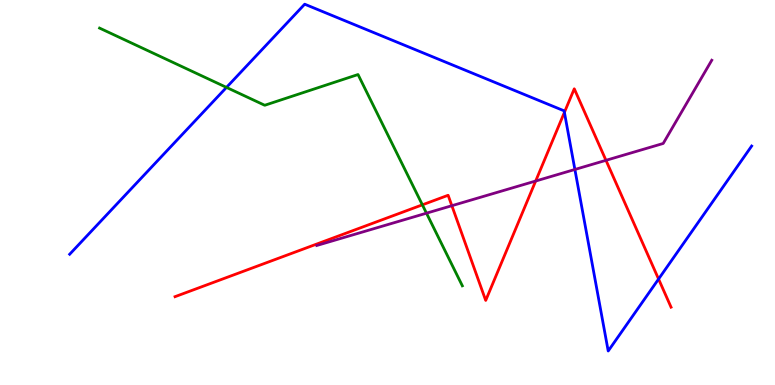[{'lines': ['blue', 'red'], 'intersections': [{'x': 7.28, 'y': 7.08}, {'x': 8.5, 'y': 2.75}]}, {'lines': ['green', 'red'], 'intersections': [{'x': 5.45, 'y': 4.68}]}, {'lines': ['purple', 'red'], 'intersections': [{'x': 5.83, 'y': 4.66}, {'x': 6.91, 'y': 5.3}, {'x': 7.82, 'y': 5.84}]}, {'lines': ['blue', 'green'], 'intersections': [{'x': 2.92, 'y': 7.73}]}, {'lines': ['blue', 'purple'], 'intersections': [{'x': 7.42, 'y': 5.6}]}, {'lines': ['green', 'purple'], 'intersections': [{'x': 5.5, 'y': 4.46}]}]